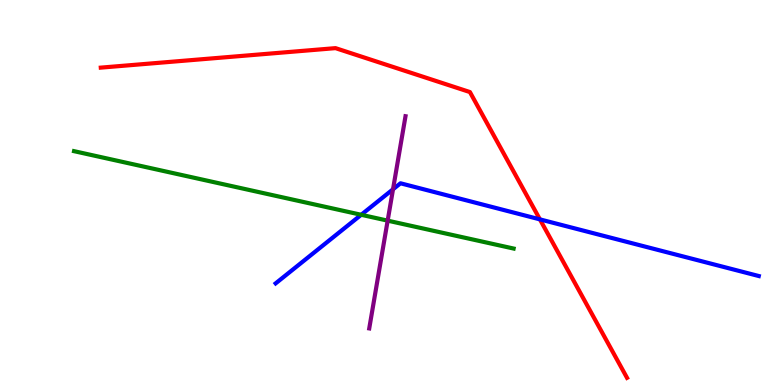[{'lines': ['blue', 'red'], 'intersections': [{'x': 6.97, 'y': 4.3}]}, {'lines': ['green', 'red'], 'intersections': []}, {'lines': ['purple', 'red'], 'intersections': []}, {'lines': ['blue', 'green'], 'intersections': [{'x': 4.66, 'y': 4.42}]}, {'lines': ['blue', 'purple'], 'intersections': [{'x': 5.07, 'y': 5.08}]}, {'lines': ['green', 'purple'], 'intersections': [{'x': 5.0, 'y': 4.27}]}]